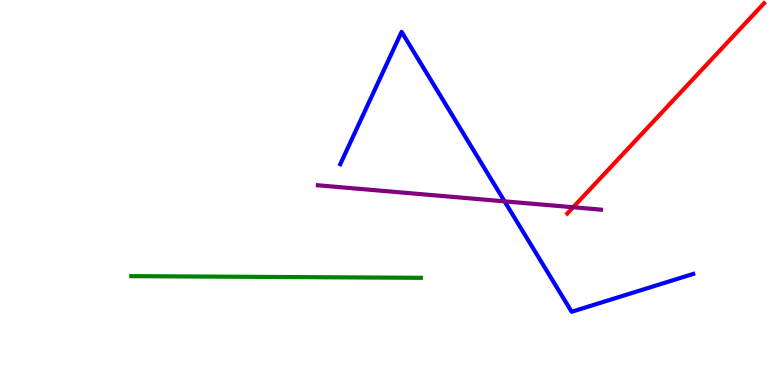[{'lines': ['blue', 'red'], 'intersections': []}, {'lines': ['green', 'red'], 'intersections': []}, {'lines': ['purple', 'red'], 'intersections': [{'x': 7.4, 'y': 4.62}]}, {'lines': ['blue', 'green'], 'intersections': []}, {'lines': ['blue', 'purple'], 'intersections': [{'x': 6.51, 'y': 4.77}]}, {'lines': ['green', 'purple'], 'intersections': []}]